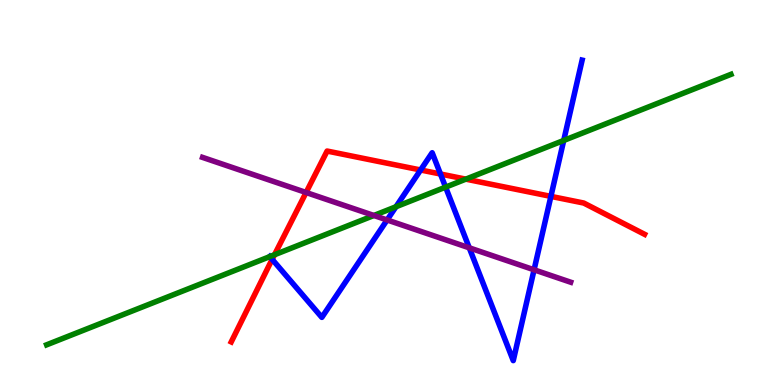[{'lines': ['blue', 'red'], 'intersections': [{'x': 3.51, 'y': 3.26}, {'x': 5.43, 'y': 5.58}, {'x': 5.68, 'y': 5.48}, {'x': 7.11, 'y': 4.9}]}, {'lines': ['green', 'red'], 'intersections': [{'x': 3.54, 'y': 3.38}, {'x': 6.01, 'y': 5.35}]}, {'lines': ['purple', 'red'], 'intersections': [{'x': 3.95, 'y': 5.0}]}, {'lines': ['blue', 'green'], 'intersections': [{'x': 3.48, 'y': 3.33}, {'x': 5.11, 'y': 4.63}, {'x': 5.75, 'y': 5.14}, {'x': 7.27, 'y': 6.35}]}, {'lines': ['blue', 'purple'], 'intersections': [{'x': 4.99, 'y': 4.29}, {'x': 6.05, 'y': 3.56}, {'x': 6.89, 'y': 2.99}]}, {'lines': ['green', 'purple'], 'intersections': [{'x': 4.82, 'y': 4.4}]}]